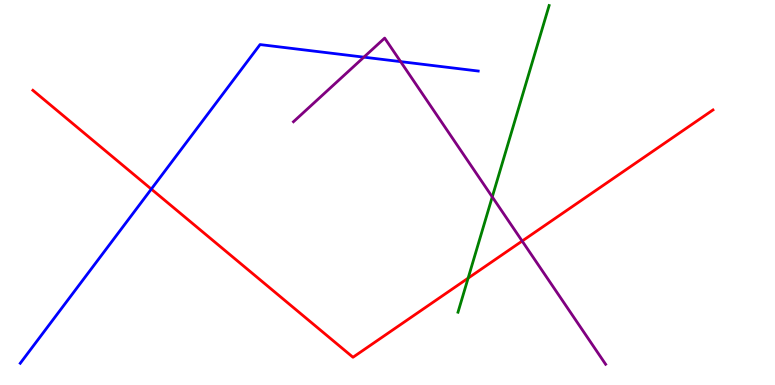[{'lines': ['blue', 'red'], 'intersections': [{'x': 1.95, 'y': 5.09}]}, {'lines': ['green', 'red'], 'intersections': [{'x': 6.04, 'y': 2.77}]}, {'lines': ['purple', 'red'], 'intersections': [{'x': 6.74, 'y': 3.74}]}, {'lines': ['blue', 'green'], 'intersections': []}, {'lines': ['blue', 'purple'], 'intersections': [{'x': 4.7, 'y': 8.52}, {'x': 5.17, 'y': 8.4}]}, {'lines': ['green', 'purple'], 'intersections': [{'x': 6.35, 'y': 4.89}]}]